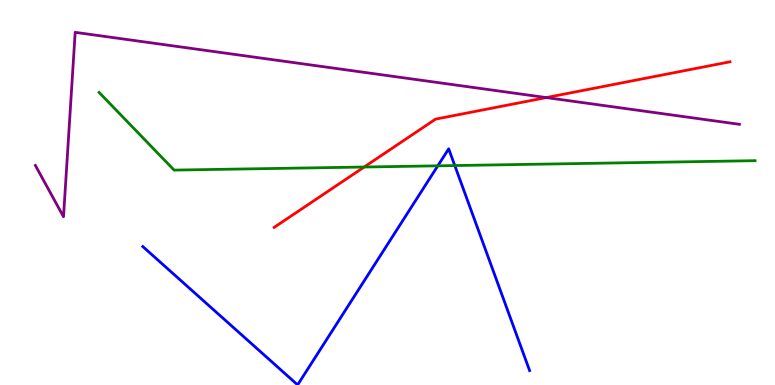[{'lines': ['blue', 'red'], 'intersections': []}, {'lines': ['green', 'red'], 'intersections': [{'x': 4.7, 'y': 5.66}]}, {'lines': ['purple', 'red'], 'intersections': [{'x': 7.05, 'y': 7.47}]}, {'lines': ['blue', 'green'], 'intersections': [{'x': 5.65, 'y': 5.69}, {'x': 5.87, 'y': 5.7}]}, {'lines': ['blue', 'purple'], 'intersections': []}, {'lines': ['green', 'purple'], 'intersections': []}]